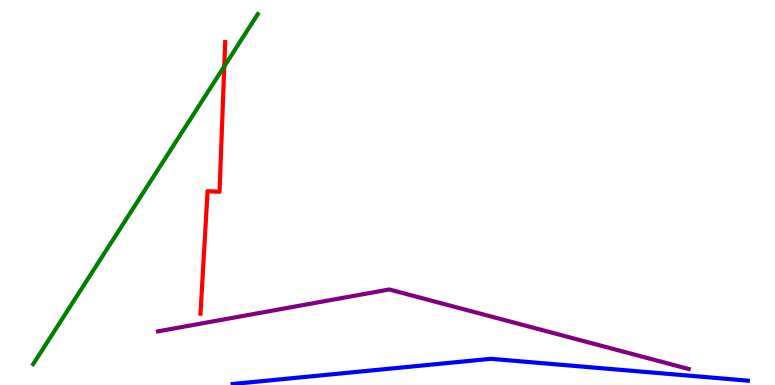[{'lines': ['blue', 'red'], 'intersections': []}, {'lines': ['green', 'red'], 'intersections': [{'x': 2.89, 'y': 8.28}]}, {'lines': ['purple', 'red'], 'intersections': []}, {'lines': ['blue', 'green'], 'intersections': []}, {'lines': ['blue', 'purple'], 'intersections': []}, {'lines': ['green', 'purple'], 'intersections': []}]